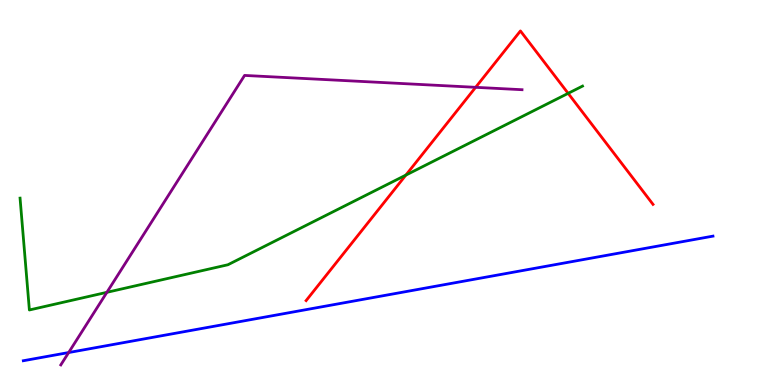[{'lines': ['blue', 'red'], 'intersections': []}, {'lines': ['green', 'red'], 'intersections': [{'x': 5.24, 'y': 5.45}, {'x': 7.33, 'y': 7.58}]}, {'lines': ['purple', 'red'], 'intersections': [{'x': 6.14, 'y': 7.73}]}, {'lines': ['blue', 'green'], 'intersections': []}, {'lines': ['blue', 'purple'], 'intersections': [{'x': 0.886, 'y': 0.843}]}, {'lines': ['green', 'purple'], 'intersections': [{'x': 1.38, 'y': 2.41}]}]